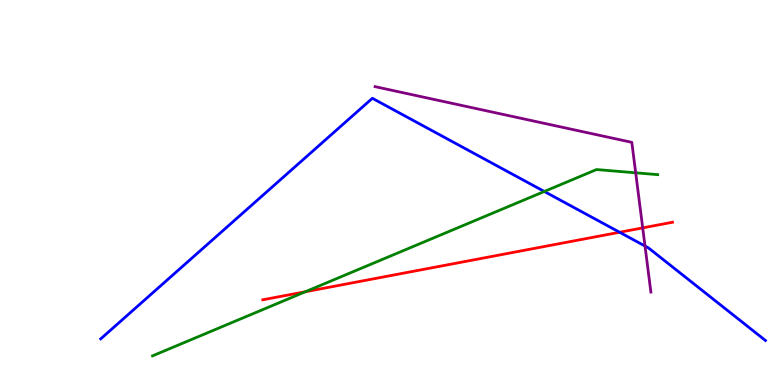[{'lines': ['blue', 'red'], 'intersections': [{'x': 7.99, 'y': 3.97}]}, {'lines': ['green', 'red'], 'intersections': [{'x': 3.94, 'y': 2.42}]}, {'lines': ['purple', 'red'], 'intersections': [{'x': 8.29, 'y': 4.08}]}, {'lines': ['blue', 'green'], 'intersections': [{'x': 7.02, 'y': 5.03}]}, {'lines': ['blue', 'purple'], 'intersections': [{'x': 8.32, 'y': 3.61}]}, {'lines': ['green', 'purple'], 'intersections': [{'x': 8.2, 'y': 5.51}]}]